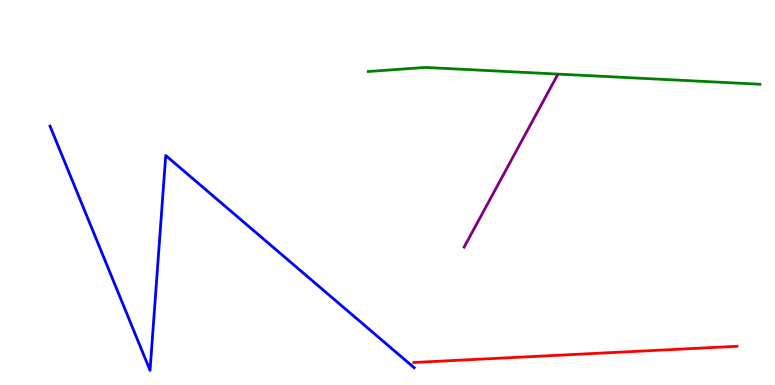[{'lines': ['blue', 'red'], 'intersections': []}, {'lines': ['green', 'red'], 'intersections': []}, {'lines': ['purple', 'red'], 'intersections': []}, {'lines': ['blue', 'green'], 'intersections': []}, {'lines': ['blue', 'purple'], 'intersections': []}, {'lines': ['green', 'purple'], 'intersections': []}]